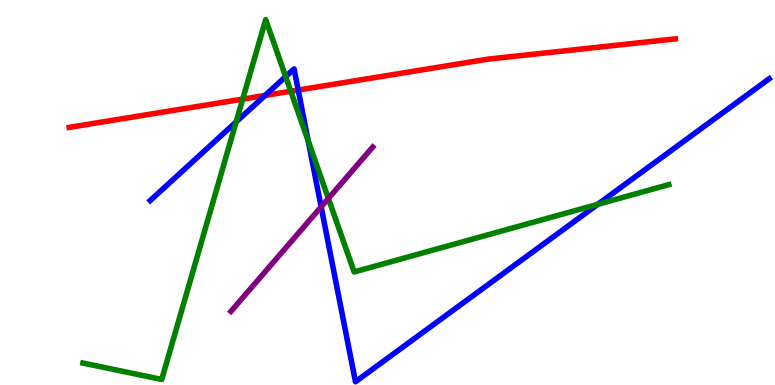[{'lines': ['blue', 'red'], 'intersections': [{'x': 3.42, 'y': 7.52}, {'x': 3.85, 'y': 7.66}]}, {'lines': ['green', 'red'], 'intersections': [{'x': 3.13, 'y': 7.43}, {'x': 3.75, 'y': 7.63}]}, {'lines': ['purple', 'red'], 'intersections': []}, {'lines': ['blue', 'green'], 'intersections': [{'x': 3.05, 'y': 6.83}, {'x': 3.69, 'y': 8.01}, {'x': 3.98, 'y': 6.34}, {'x': 7.71, 'y': 4.69}]}, {'lines': ['blue', 'purple'], 'intersections': [{'x': 4.14, 'y': 4.63}]}, {'lines': ['green', 'purple'], 'intersections': [{'x': 4.24, 'y': 4.85}]}]